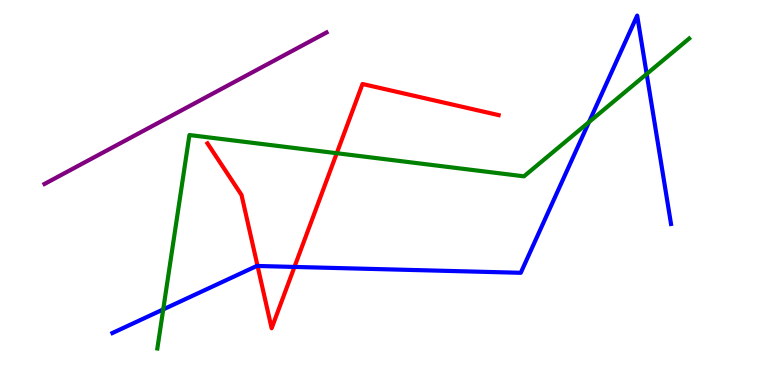[{'lines': ['blue', 'red'], 'intersections': [{'x': 3.32, 'y': 3.09}, {'x': 3.8, 'y': 3.07}]}, {'lines': ['green', 'red'], 'intersections': [{'x': 4.35, 'y': 6.02}]}, {'lines': ['purple', 'red'], 'intersections': []}, {'lines': ['blue', 'green'], 'intersections': [{'x': 2.11, 'y': 1.96}, {'x': 7.6, 'y': 6.83}, {'x': 8.34, 'y': 8.08}]}, {'lines': ['blue', 'purple'], 'intersections': []}, {'lines': ['green', 'purple'], 'intersections': []}]